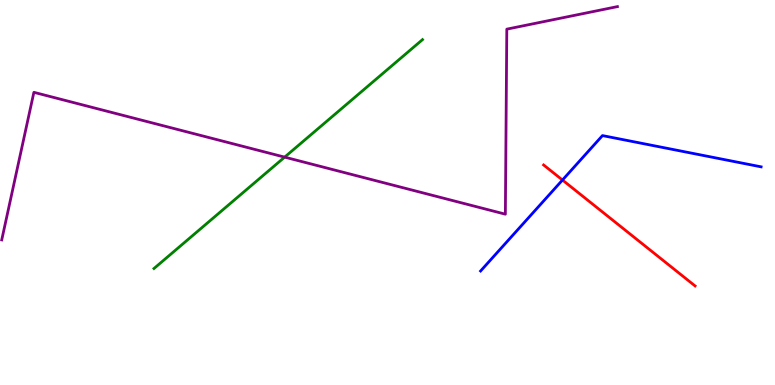[{'lines': ['blue', 'red'], 'intersections': [{'x': 7.26, 'y': 5.32}]}, {'lines': ['green', 'red'], 'intersections': []}, {'lines': ['purple', 'red'], 'intersections': []}, {'lines': ['blue', 'green'], 'intersections': []}, {'lines': ['blue', 'purple'], 'intersections': []}, {'lines': ['green', 'purple'], 'intersections': [{'x': 3.67, 'y': 5.92}]}]